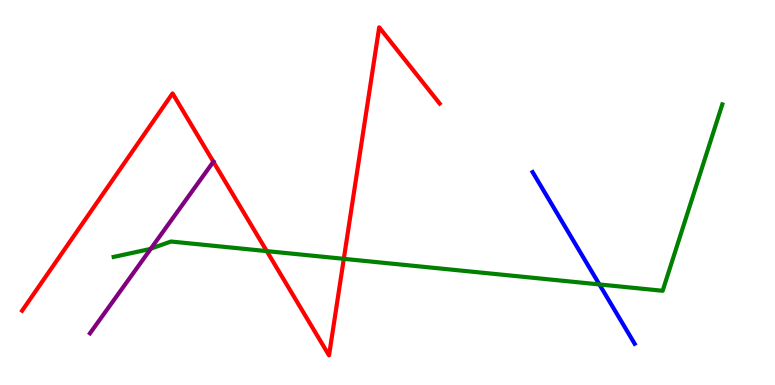[{'lines': ['blue', 'red'], 'intersections': []}, {'lines': ['green', 'red'], 'intersections': [{'x': 3.44, 'y': 3.48}, {'x': 4.44, 'y': 3.28}]}, {'lines': ['purple', 'red'], 'intersections': [{'x': 2.75, 'y': 5.8}]}, {'lines': ['blue', 'green'], 'intersections': [{'x': 7.73, 'y': 2.61}]}, {'lines': ['blue', 'purple'], 'intersections': []}, {'lines': ['green', 'purple'], 'intersections': [{'x': 1.95, 'y': 3.54}]}]